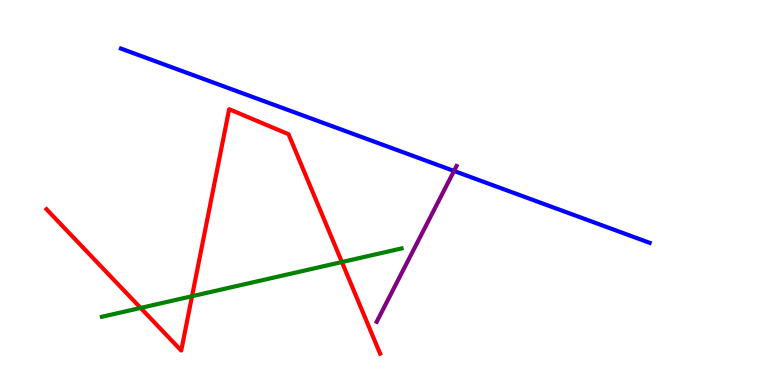[{'lines': ['blue', 'red'], 'intersections': []}, {'lines': ['green', 'red'], 'intersections': [{'x': 1.81, 'y': 2.0}, {'x': 2.48, 'y': 2.31}, {'x': 4.41, 'y': 3.19}]}, {'lines': ['purple', 'red'], 'intersections': []}, {'lines': ['blue', 'green'], 'intersections': []}, {'lines': ['blue', 'purple'], 'intersections': [{'x': 5.86, 'y': 5.56}]}, {'lines': ['green', 'purple'], 'intersections': []}]